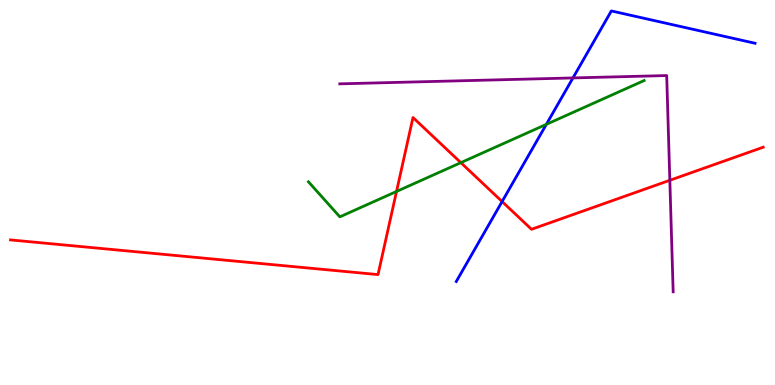[{'lines': ['blue', 'red'], 'intersections': [{'x': 6.48, 'y': 4.76}]}, {'lines': ['green', 'red'], 'intersections': [{'x': 5.12, 'y': 5.03}, {'x': 5.95, 'y': 5.78}]}, {'lines': ['purple', 'red'], 'intersections': [{'x': 8.64, 'y': 5.32}]}, {'lines': ['blue', 'green'], 'intersections': [{'x': 7.05, 'y': 6.77}]}, {'lines': ['blue', 'purple'], 'intersections': [{'x': 7.39, 'y': 7.98}]}, {'lines': ['green', 'purple'], 'intersections': []}]